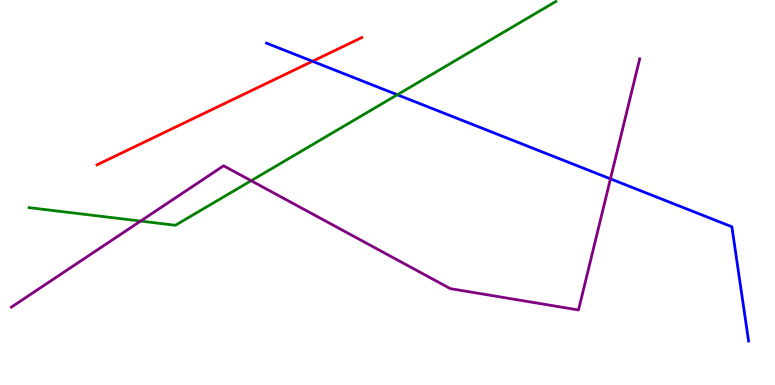[{'lines': ['blue', 'red'], 'intersections': [{'x': 4.03, 'y': 8.41}]}, {'lines': ['green', 'red'], 'intersections': []}, {'lines': ['purple', 'red'], 'intersections': []}, {'lines': ['blue', 'green'], 'intersections': [{'x': 5.13, 'y': 7.54}]}, {'lines': ['blue', 'purple'], 'intersections': [{'x': 7.88, 'y': 5.35}]}, {'lines': ['green', 'purple'], 'intersections': [{'x': 1.81, 'y': 4.26}, {'x': 3.24, 'y': 5.31}]}]